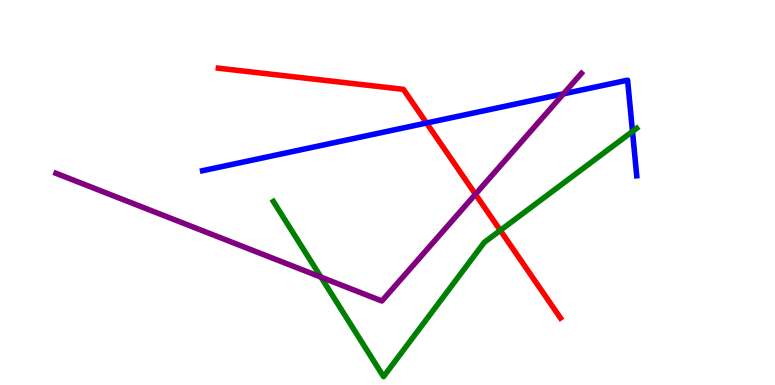[{'lines': ['blue', 'red'], 'intersections': [{'x': 5.5, 'y': 6.8}]}, {'lines': ['green', 'red'], 'intersections': [{'x': 6.46, 'y': 4.02}]}, {'lines': ['purple', 'red'], 'intersections': [{'x': 6.13, 'y': 4.95}]}, {'lines': ['blue', 'green'], 'intersections': [{'x': 8.16, 'y': 6.59}]}, {'lines': ['blue', 'purple'], 'intersections': [{'x': 7.27, 'y': 7.56}]}, {'lines': ['green', 'purple'], 'intersections': [{'x': 4.14, 'y': 2.8}]}]